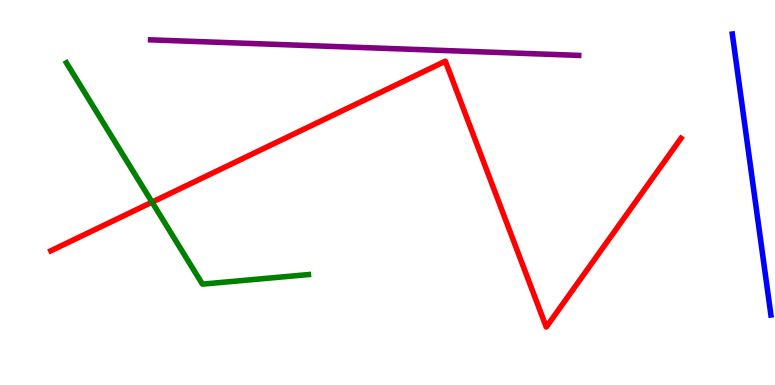[{'lines': ['blue', 'red'], 'intersections': []}, {'lines': ['green', 'red'], 'intersections': [{'x': 1.96, 'y': 4.75}]}, {'lines': ['purple', 'red'], 'intersections': []}, {'lines': ['blue', 'green'], 'intersections': []}, {'lines': ['blue', 'purple'], 'intersections': []}, {'lines': ['green', 'purple'], 'intersections': []}]